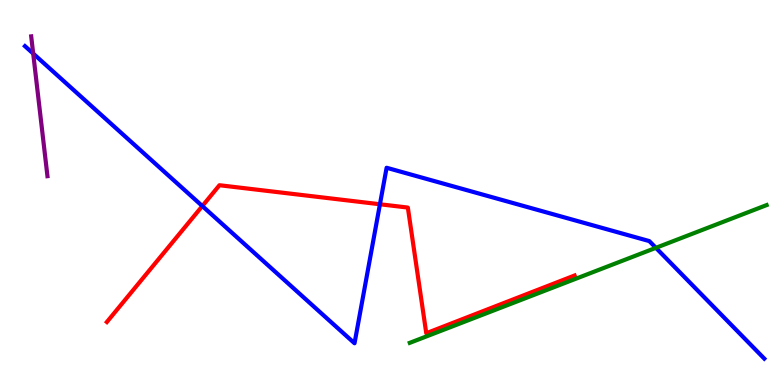[{'lines': ['blue', 'red'], 'intersections': [{'x': 2.61, 'y': 4.65}, {'x': 4.9, 'y': 4.69}]}, {'lines': ['green', 'red'], 'intersections': []}, {'lines': ['purple', 'red'], 'intersections': []}, {'lines': ['blue', 'green'], 'intersections': [{'x': 8.46, 'y': 3.56}]}, {'lines': ['blue', 'purple'], 'intersections': [{'x': 0.428, 'y': 8.61}]}, {'lines': ['green', 'purple'], 'intersections': []}]